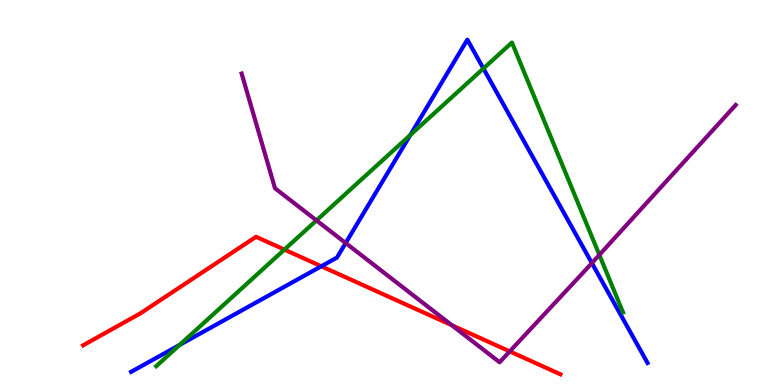[{'lines': ['blue', 'red'], 'intersections': [{'x': 4.15, 'y': 3.08}]}, {'lines': ['green', 'red'], 'intersections': [{'x': 3.67, 'y': 3.52}]}, {'lines': ['purple', 'red'], 'intersections': [{'x': 5.83, 'y': 1.55}, {'x': 6.58, 'y': 0.873}]}, {'lines': ['blue', 'green'], 'intersections': [{'x': 2.32, 'y': 1.04}, {'x': 5.29, 'y': 6.49}, {'x': 6.24, 'y': 8.22}]}, {'lines': ['blue', 'purple'], 'intersections': [{'x': 4.46, 'y': 3.69}, {'x': 7.64, 'y': 3.17}]}, {'lines': ['green', 'purple'], 'intersections': [{'x': 4.08, 'y': 4.28}, {'x': 7.73, 'y': 3.38}]}]